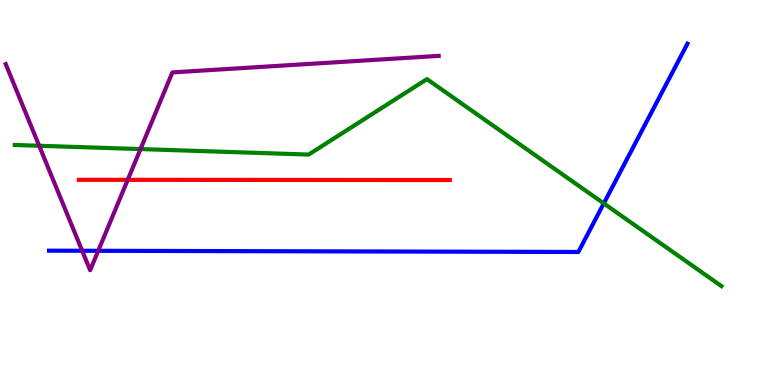[{'lines': ['blue', 'red'], 'intersections': []}, {'lines': ['green', 'red'], 'intersections': []}, {'lines': ['purple', 'red'], 'intersections': [{'x': 1.65, 'y': 5.33}]}, {'lines': ['blue', 'green'], 'intersections': [{'x': 7.79, 'y': 4.72}]}, {'lines': ['blue', 'purple'], 'intersections': [{'x': 1.06, 'y': 3.49}, {'x': 1.27, 'y': 3.49}]}, {'lines': ['green', 'purple'], 'intersections': [{'x': 0.505, 'y': 6.21}, {'x': 1.81, 'y': 6.13}]}]